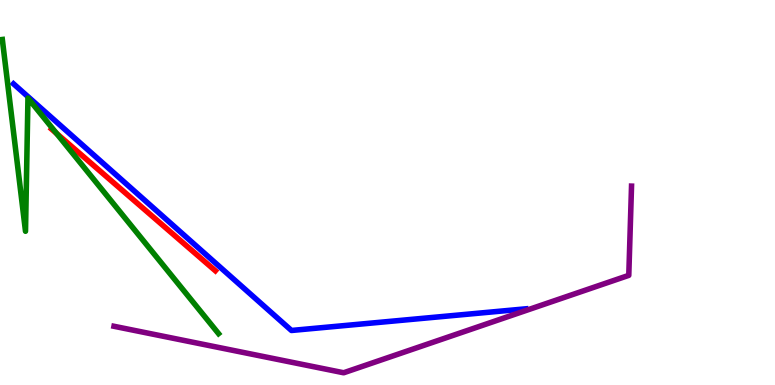[{'lines': ['blue', 'red'], 'intersections': []}, {'lines': ['green', 'red'], 'intersections': [{'x': 0.73, 'y': 6.53}]}, {'lines': ['purple', 'red'], 'intersections': []}, {'lines': ['blue', 'green'], 'intersections': []}, {'lines': ['blue', 'purple'], 'intersections': []}, {'lines': ['green', 'purple'], 'intersections': []}]